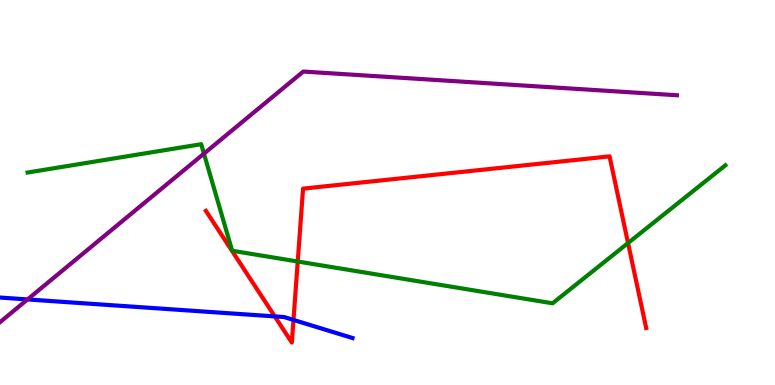[{'lines': ['blue', 'red'], 'intersections': [{'x': 3.55, 'y': 1.78}, {'x': 3.79, 'y': 1.69}]}, {'lines': ['green', 'red'], 'intersections': [{'x': 3.84, 'y': 3.21}, {'x': 8.1, 'y': 3.69}]}, {'lines': ['purple', 'red'], 'intersections': []}, {'lines': ['blue', 'green'], 'intersections': []}, {'lines': ['blue', 'purple'], 'intersections': [{'x': 0.355, 'y': 2.22}]}, {'lines': ['green', 'purple'], 'intersections': [{'x': 2.63, 'y': 6.01}]}]